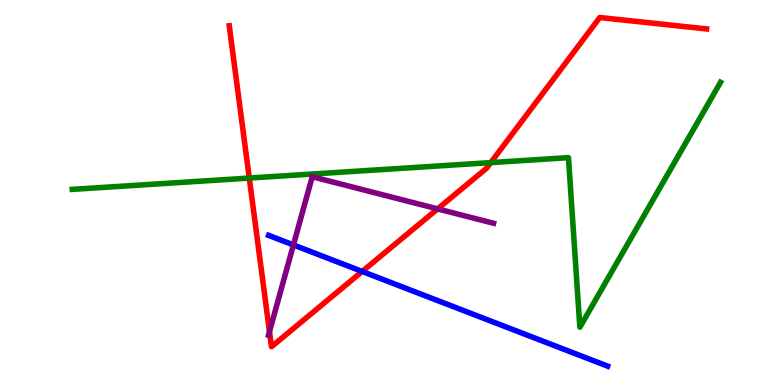[{'lines': ['blue', 'red'], 'intersections': [{'x': 4.67, 'y': 2.95}]}, {'lines': ['green', 'red'], 'intersections': [{'x': 3.22, 'y': 5.38}, {'x': 6.33, 'y': 5.78}]}, {'lines': ['purple', 'red'], 'intersections': [{'x': 3.48, 'y': 1.39}, {'x': 5.65, 'y': 4.57}]}, {'lines': ['blue', 'green'], 'intersections': []}, {'lines': ['blue', 'purple'], 'intersections': [{'x': 3.79, 'y': 3.64}]}, {'lines': ['green', 'purple'], 'intersections': []}]